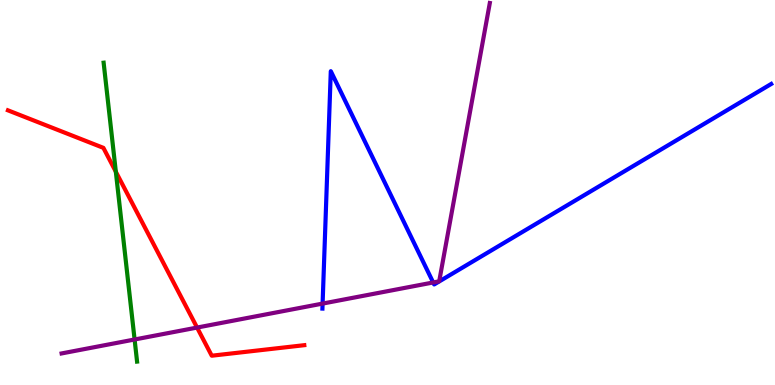[{'lines': ['blue', 'red'], 'intersections': []}, {'lines': ['green', 'red'], 'intersections': [{'x': 1.49, 'y': 5.54}]}, {'lines': ['purple', 'red'], 'intersections': [{'x': 2.54, 'y': 1.49}]}, {'lines': ['blue', 'green'], 'intersections': []}, {'lines': ['blue', 'purple'], 'intersections': [{'x': 4.16, 'y': 2.11}, {'x': 5.59, 'y': 2.66}]}, {'lines': ['green', 'purple'], 'intersections': [{'x': 1.74, 'y': 1.18}]}]